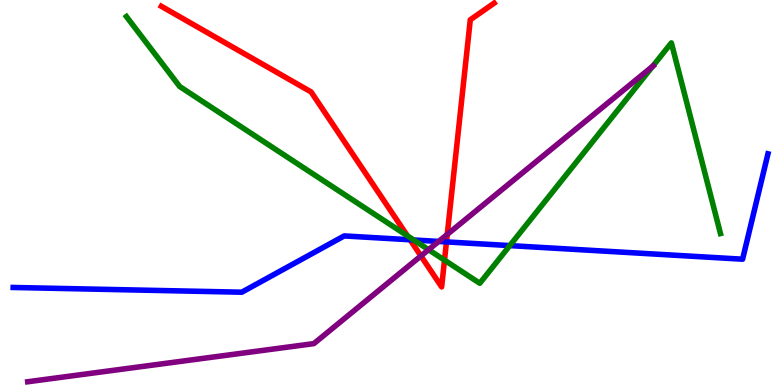[{'lines': ['blue', 'red'], 'intersections': [{'x': 5.29, 'y': 3.77}, {'x': 5.76, 'y': 3.72}]}, {'lines': ['green', 'red'], 'intersections': [{'x': 5.26, 'y': 3.87}, {'x': 5.74, 'y': 3.24}]}, {'lines': ['purple', 'red'], 'intersections': [{'x': 5.43, 'y': 3.35}, {'x': 5.77, 'y': 3.91}]}, {'lines': ['blue', 'green'], 'intersections': [{'x': 5.34, 'y': 3.77}, {'x': 6.58, 'y': 3.62}]}, {'lines': ['blue', 'purple'], 'intersections': [{'x': 5.66, 'y': 3.73}]}, {'lines': ['green', 'purple'], 'intersections': [{'x': 5.53, 'y': 3.51}, {'x': 8.42, 'y': 8.28}]}]